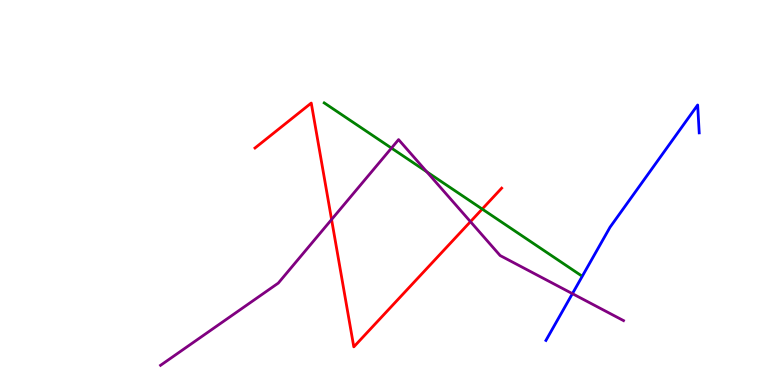[{'lines': ['blue', 'red'], 'intersections': []}, {'lines': ['green', 'red'], 'intersections': [{'x': 6.22, 'y': 4.57}]}, {'lines': ['purple', 'red'], 'intersections': [{'x': 4.28, 'y': 4.3}, {'x': 6.07, 'y': 4.24}]}, {'lines': ['blue', 'green'], 'intersections': []}, {'lines': ['blue', 'purple'], 'intersections': [{'x': 7.39, 'y': 2.37}]}, {'lines': ['green', 'purple'], 'intersections': [{'x': 5.05, 'y': 6.15}, {'x': 5.51, 'y': 5.54}]}]